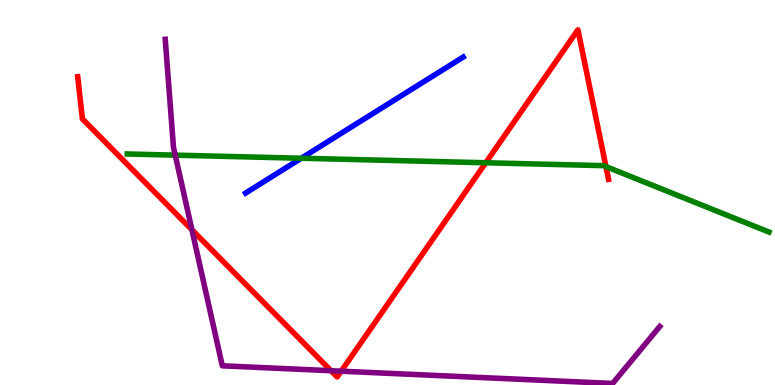[{'lines': ['blue', 'red'], 'intersections': []}, {'lines': ['green', 'red'], 'intersections': [{'x': 6.27, 'y': 5.77}, {'x': 7.82, 'y': 5.67}]}, {'lines': ['purple', 'red'], 'intersections': [{'x': 2.48, 'y': 4.03}, {'x': 4.27, 'y': 0.371}, {'x': 4.4, 'y': 0.359}]}, {'lines': ['blue', 'green'], 'intersections': [{'x': 3.89, 'y': 5.89}]}, {'lines': ['blue', 'purple'], 'intersections': []}, {'lines': ['green', 'purple'], 'intersections': [{'x': 2.26, 'y': 5.97}]}]